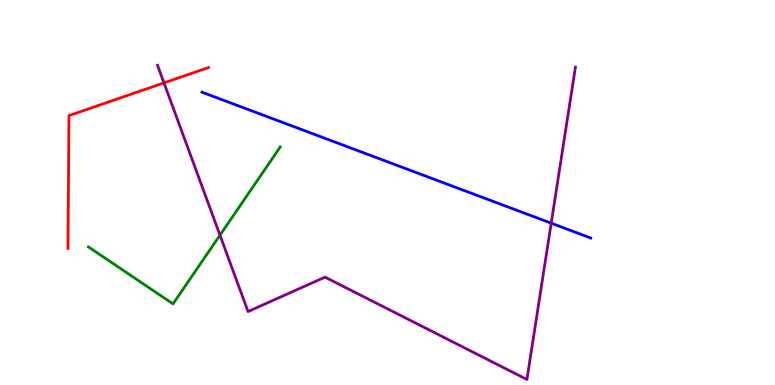[{'lines': ['blue', 'red'], 'intersections': []}, {'lines': ['green', 'red'], 'intersections': []}, {'lines': ['purple', 'red'], 'intersections': [{'x': 2.12, 'y': 7.85}]}, {'lines': ['blue', 'green'], 'intersections': []}, {'lines': ['blue', 'purple'], 'intersections': [{'x': 7.11, 'y': 4.2}]}, {'lines': ['green', 'purple'], 'intersections': [{'x': 2.84, 'y': 3.89}]}]